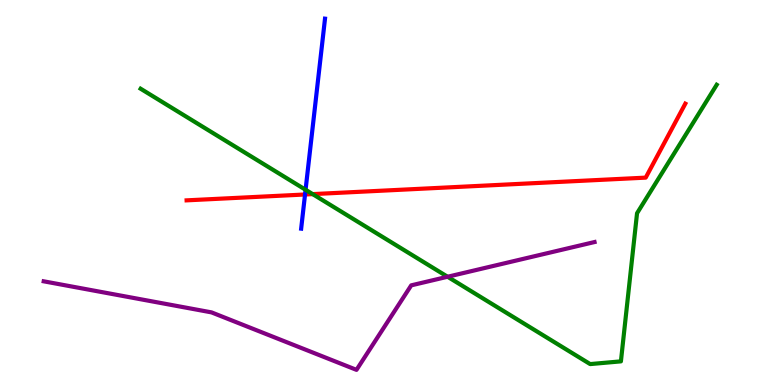[{'lines': ['blue', 'red'], 'intersections': [{'x': 3.94, 'y': 4.95}]}, {'lines': ['green', 'red'], 'intersections': [{'x': 4.03, 'y': 4.96}]}, {'lines': ['purple', 'red'], 'intersections': []}, {'lines': ['blue', 'green'], 'intersections': [{'x': 3.94, 'y': 5.07}]}, {'lines': ['blue', 'purple'], 'intersections': []}, {'lines': ['green', 'purple'], 'intersections': [{'x': 5.78, 'y': 2.81}]}]